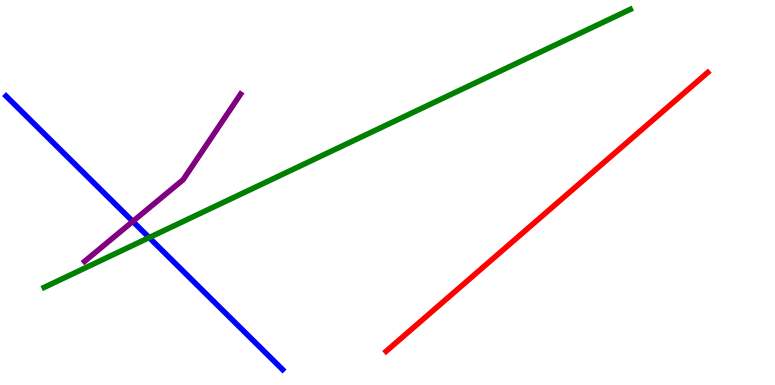[{'lines': ['blue', 'red'], 'intersections': []}, {'lines': ['green', 'red'], 'intersections': []}, {'lines': ['purple', 'red'], 'intersections': []}, {'lines': ['blue', 'green'], 'intersections': [{'x': 1.92, 'y': 3.83}]}, {'lines': ['blue', 'purple'], 'intersections': [{'x': 1.71, 'y': 4.25}]}, {'lines': ['green', 'purple'], 'intersections': []}]